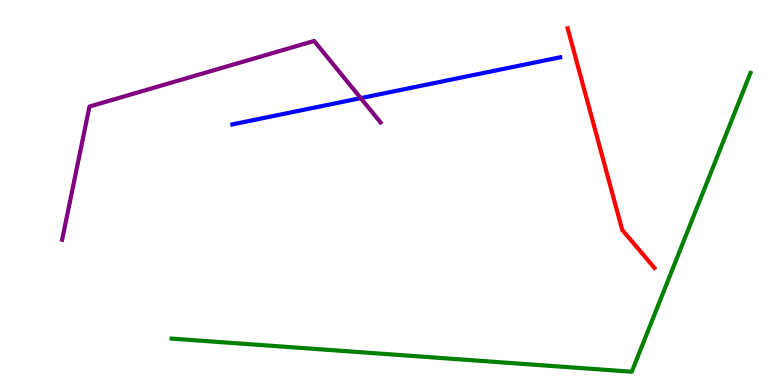[{'lines': ['blue', 'red'], 'intersections': []}, {'lines': ['green', 'red'], 'intersections': []}, {'lines': ['purple', 'red'], 'intersections': []}, {'lines': ['blue', 'green'], 'intersections': []}, {'lines': ['blue', 'purple'], 'intersections': [{'x': 4.65, 'y': 7.45}]}, {'lines': ['green', 'purple'], 'intersections': []}]